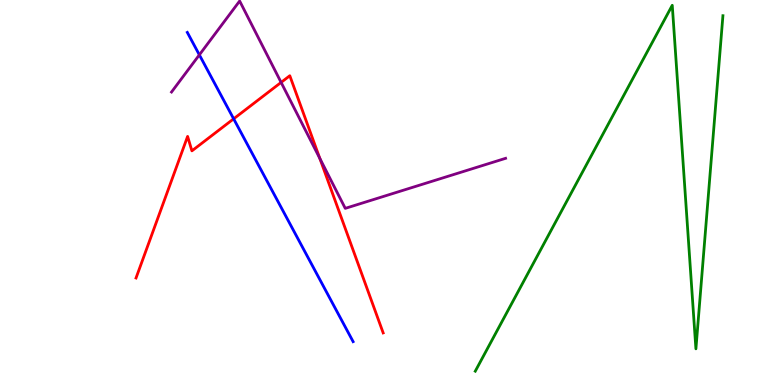[{'lines': ['blue', 'red'], 'intersections': [{'x': 3.01, 'y': 6.91}]}, {'lines': ['green', 'red'], 'intersections': []}, {'lines': ['purple', 'red'], 'intersections': [{'x': 3.63, 'y': 7.86}, {'x': 4.13, 'y': 5.89}]}, {'lines': ['blue', 'green'], 'intersections': []}, {'lines': ['blue', 'purple'], 'intersections': [{'x': 2.57, 'y': 8.58}]}, {'lines': ['green', 'purple'], 'intersections': []}]